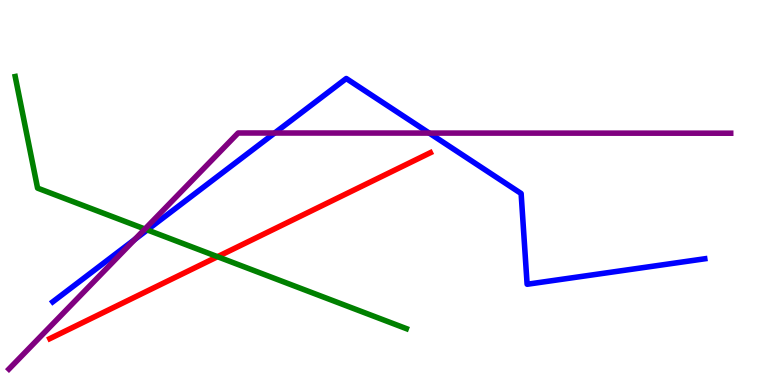[{'lines': ['blue', 'red'], 'intersections': []}, {'lines': ['green', 'red'], 'intersections': [{'x': 2.81, 'y': 3.33}]}, {'lines': ['purple', 'red'], 'intersections': []}, {'lines': ['blue', 'green'], 'intersections': [{'x': 1.9, 'y': 4.03}]}, {'lines': ['blue', 'purple'], 'intersections': [{'x': 1.74, 'y': 3.78}, {'x': 3.54, 'y': 6.55}, {'x': 5.54, 'y': 6.54}]}, {'lines': ['green', 'purple'], 'intersections': [{'x': 1.87, 'y': 4.05}]}]